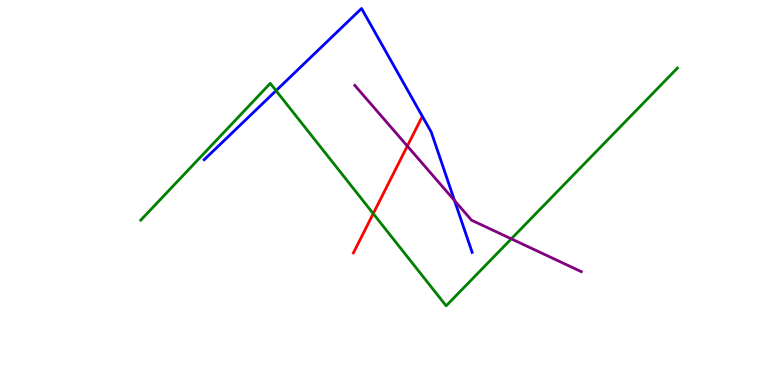[{'lines': ['blue', 'red'], 'intersections': []}, {'lines': ['green', 'red'], 'intersections': [{'x': 4.82, 'y': 4.45}]}, {'lines': ['purple', 'red'], 'intersections': [{'x': 5.26, 'y': 6.21}]}, {'lines': ['blue', 'green'], 'intersections': [{'x': 3.56, 'y': 7.65}]}, {'lines': ['blue', 'purple'], 'intersections': [{'x': 5.86, 'y': 4.79}]}, {'lines': ['green', 'purple'], 'intersections': [{'x': 6.6, 'y': 3.8}]}]